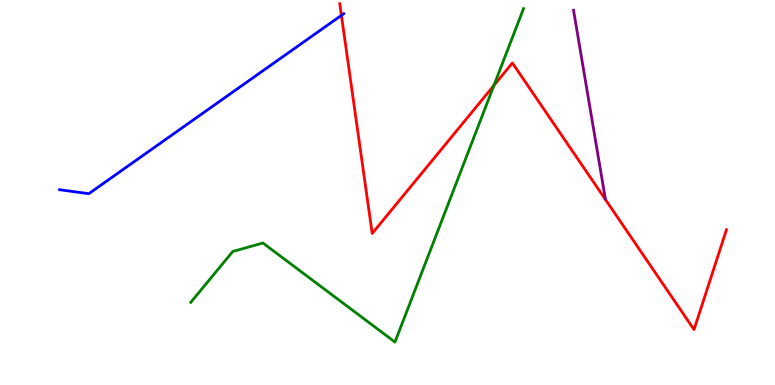[{'lines': ['blue', 'red'], 'intersections': [{'x': 4.41, 'y': 9.6}]}, {'lines': ['green', 'red'], 'intersections': [{'x': 6.37, 'y': 7.78}]}, {'lines': ['purple', 'red'], 'intersections': []}, {'lines': ['blue', 'green'], 'intersections': []}, {'lines': ['blue', 'purple'], 'intersections': []}, {'lines': ['green', 'purple'], 'intersections': []}]